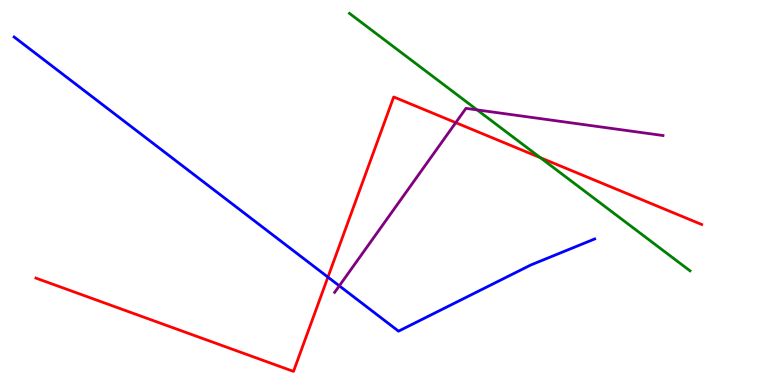[{'lines': ['blue', 'red'], 'intersections': [{'x': 4.23, 'y': 2.8}]}, {'lines': ['green', 'red'], 'intersections': [{'x': 6.97, 'y': 5.9}]}, {'lines': ['purple', 'red'], 'intersections': [{'x': 5.88, 'y': 6.81}]}, {'lines': ['blue', 'green'], 'intersections': []}, {'lines': ['blue', 'purple'], 'intersections': [{'x': 4.38, 'y': 2.58}]}, {'lines': ['green', 'purple'], 'intersections': [{'x': 6.16, 'y': 7.15}]}]